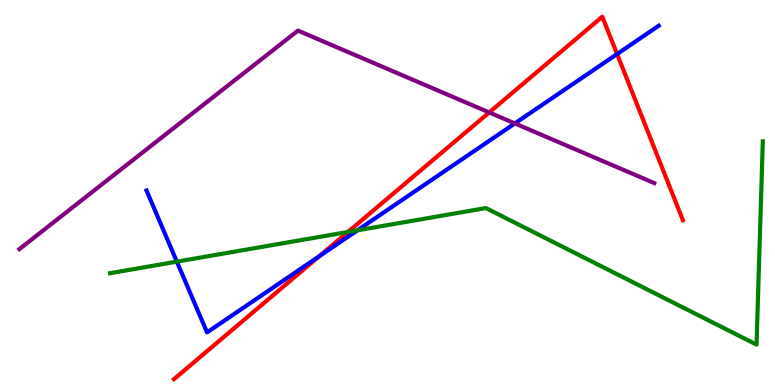[{'lines': ['blue', 'red'], 'intersections': [{'x': 4.12, 'y': 3.34}, {'x': 7.96, 'y': 8.6}]}, {'lines': ['green', 'red'], 'intersections': [{'x': 4.49, 'y': 3.97}]}, {'lines': ['purple', 'red'], 'intersections': [{'x': 6.31, 'y': 7.08}]}, {'lines': ['blue', 'green'], 'intersections': [{'x': 2.28, 'y': 3.2}, {'x': 4.61, 'y': 4.02}]}, {'lines': ['blue', 'purple'], 'intersections': [{'x': 6.64, 'y': 6.79}]}, {'lines': ['green', 'purple'], 'intersections': []}]